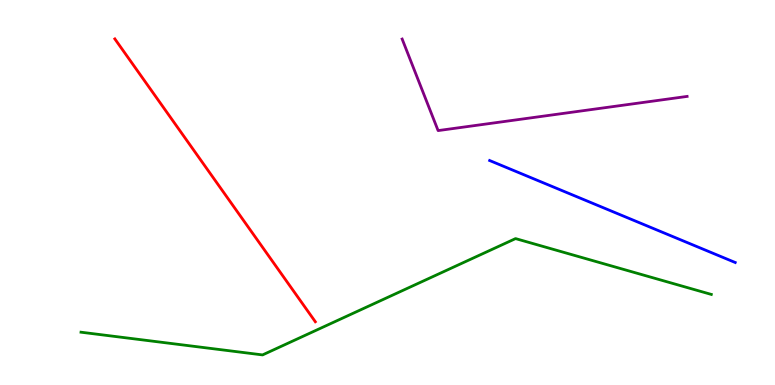[{'lines': ['blue', 'red'], 'intersections': []}, {'lines': ['green', 'red'], 'intersections': []}, {'lines': ['purple', 'red'], 'intersections': []}, {'lines': ['blue', 'green'], 'intersections': []}, {'lines': ['blue', 'purple'], 'intersections': []}, {'lines': ['green', 'purple'], 'intersections': []}]